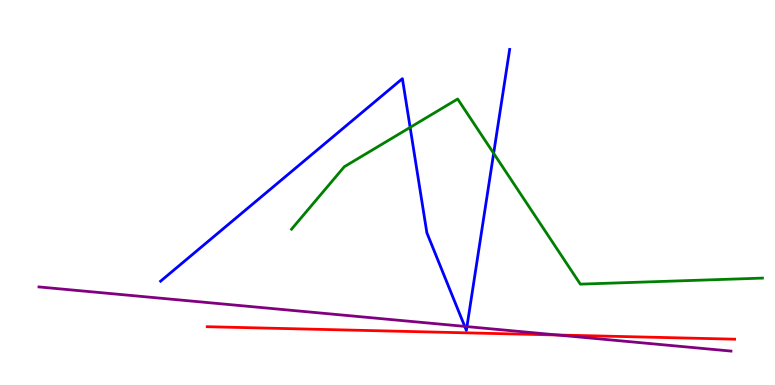[{'lines': ['blue', 'red'], 'intersections': []}, {'lines': ['green', 'red'], 'intersections': []}, {'lines': ['purple', 'red'], 'intersections': [{'x': 7.19, 'y': 1.3}]}, {'lines': ['blue', 'green'], 'intersections': [{'x': 5.29, 'y': 6.69}, {'x': 6.37, 'y': 6.02}]}, {'lines': ['blue', 'purple'], 'intersections': [{'x': 6.0, 'y': 1.52}, {'x': 6.03, 'y': 1.52}]}, {'lines': ['green', 'purple'], 'intersections': []}]